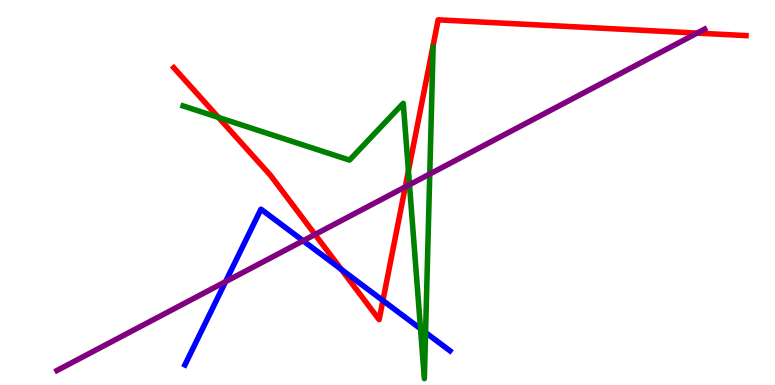[{'lines': ['blue', 'red'], 'intersections': [{'x': 4.4, 'y': 3.0}, {'x': 4.94, 'y': 2.19}]}, {'lines': ['green', 'red'], 'intersections': [{'x': 2.82, 'y': 6.95}, {'x': 5.27, 'y': 5.56}]}, {'lines': ['purple', 'red'], 'intersections': [{'x': 4.06, 'y': 3.91}, {'x': 5.23, 'y': 5.14}, {'x': 9.0, 'y': 9.14}]}, {'lines': ['blue', 'green'], 'intersections': [{'x': 5.43, 'y': 1.46}, {'x': 5.49, 'y': 1.36}]}, {'lines': ['blue', 'purple'], 'intersections': [{'x': 2.91, 'y': 2.68}, {'x': 3.91, 'y': 3.75}]}, {'lines': ['green', 'purple'], 'intersections': [{'x': 5.28, 'y': 5.2}, {'x': 5.55, 'y': 5.48}]}]